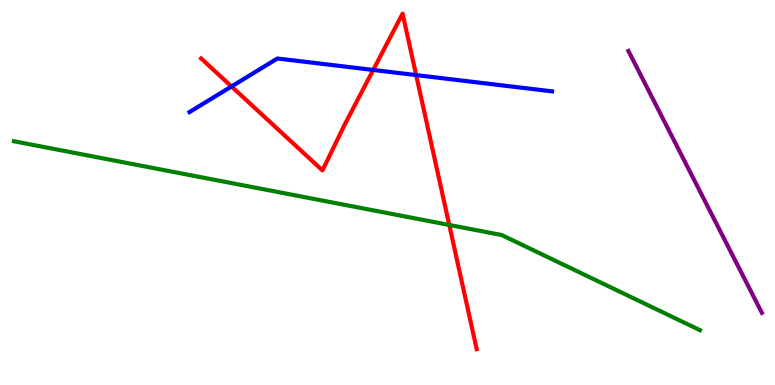[{'lines': ['blue', 'red'], 'intersections': [{'x': 2.99, 'y': 7.75}, {'x': 4.82, 'y': 8.18}, {'x': 5.37, 'y': 8.05}]}, {'lines': ['green', 'red'], 'intersections': [{'x': 5.8, 'y': 4.16}]}, {'lines': ['purple', 'red'], 'intersections': []}, {'lines': ['blue', 'green'], 'intersections': []}, {'lines': ['blue', 'purple'], 'intersections': []}, {'lines': ['green', 'purple'], 'intersections': []}]